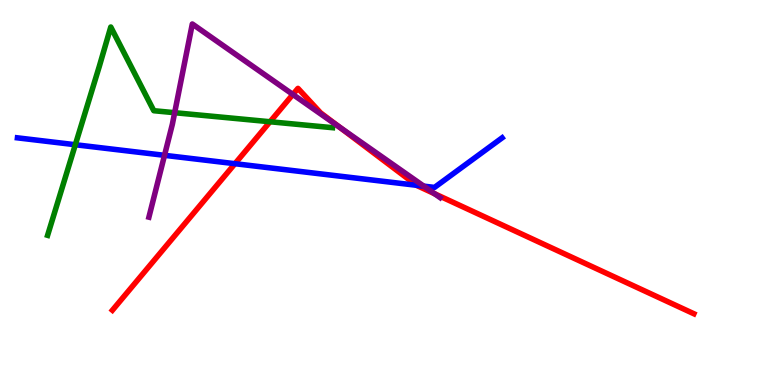[{'lines': ['blue', 'red'], 'intersections': [{'x': 3.03, 'y': 5.75}, {'x': 5.37, 'y': 5.19}]}, {'lines': ['green', 'red'], 'intersections': [{'x': 3.48, 'y': 6.84}]}, {'lines': ['purple', 'red'], 'intersections': [{'x': 3.78, 'y': 7.55}, {'x': 4.38, 'y': 6.7}, {'x': 5.61, 'y': 4.97}]}, {'lines': ['blue', 'green'], 'intersections': [{'x': 0.972, 'y': 6.24}]}, {'lines': ['blue', 'purple'], 'intersections': [{'x': 2.12, 'y': 5.97}, {'x': 5.47, 'y': 5.17}]}, {'lines': ['green', 'purple'], 'intersections': [{'x': 2.25, 'y': 7.07}]}]